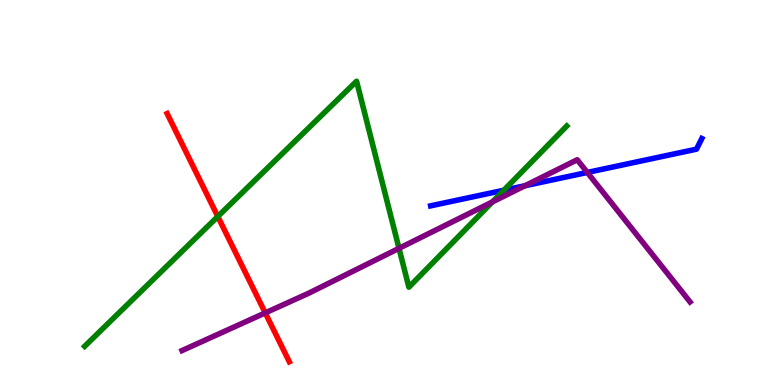[{'lines': ['blue', 'red'], 'intersections': []}, {'lines': ['green', 'red'], 'intersections': [{'x': 2.81, 'y': 4.38}]}, {'lines': ['purple', 'red'], 'intersections': [{'x': 3.42, 'y': 1.87}]}, {'lines': ['blue', 'green'], 'intersections': [{'x': 6.5, 'y': 5.06}]}, {'lines': ['blue', 'purple'], 'intersections': [{'x': 6.77, 'y': 5.18}, {'x': 7.58, 'y': 5.52}]}, {'lines': ['green', 'purple'], 'intersections': [{'x': 5.15, 'y': 3.55}, {'x': 6.35, 'y': 4.76}]}]